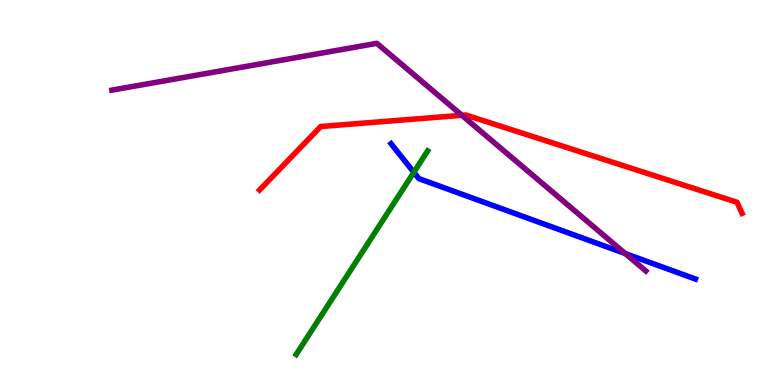[{'lines': ['blue', 'red'], 'intersections': []}, {'lines': ['green', 'red'], 'intersections': []}, {'lines': ['purple', 'red'], 'intersections': [{'x': 5.96, 'y': 7.01}]}, {'lines': ['blue', 'green'], 'intersections': [{'x': 5.34, 'y': 5.53}]}, {'lines': ['blue', 'purple'], 'intersections': [{'x': 8.07, 'y': 3.41}]}, {'lines': ['green', 'purple'], 'intersections': []}]